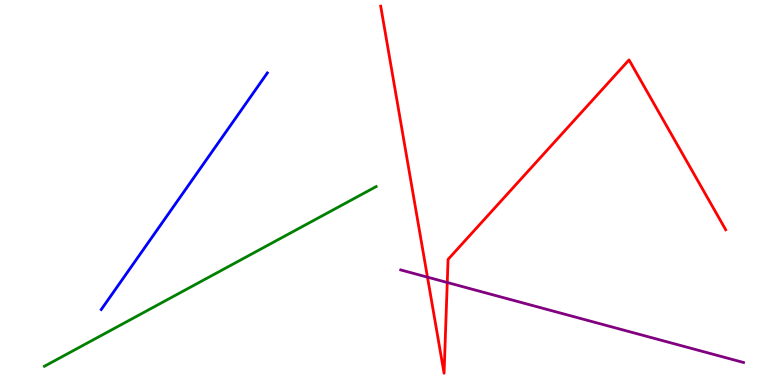[{'lines': ['blue', 'red'], 'intersections': []}, {'lines': ['green', 'red'], 'intersections': []}, {'lines': ['purple', 'red'], 'intersections': [{'x': 5.52, 'y': 2.8}, {'x': 5.77, 'y': 2.66}]}, {'lines': ['blue', 'green'], 'intersections': []}, {'lines': ['blue', 'purple'], 'intersections': []}, {'lines': ['green', 'purple'], 'intersections': []}]